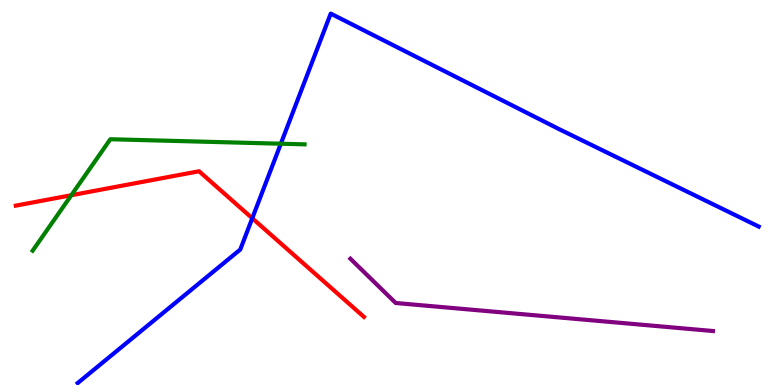[{'lines': ['blue', 'red'], 'intersections': [{'x': 3.26, 'y': 4.33}]}, {'lines': ['green', 'red'], 'intersections': [{'x': 0.92, 'y': 4.93}]}, {'lines': ['purple', 'red'], 'intersections': []}, {'lines': ['blue', 'green'], 'intersections': [{'x': 3.62, 'y': 6.27}]}, {'lines': ['blue', 'purple'], 'intersections': []}, {'lines': ['green', 'purple'], 'intersections': []}]